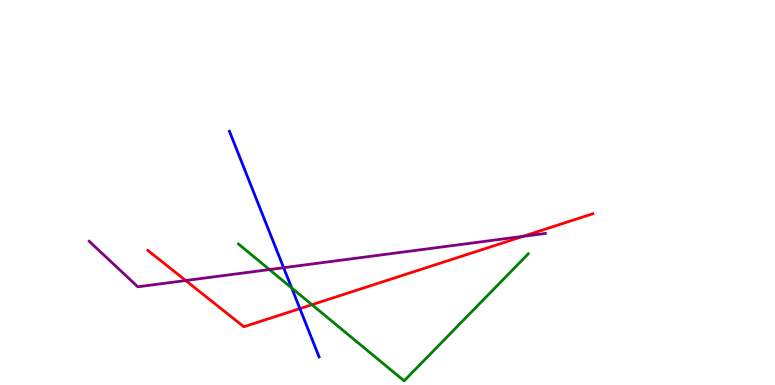[{'lines': ['blue', 'red'], 'intersections': [{'x': 3.87, 'y': 1.98}]}, {'lines': ['green', 'red'], 'intersections': [{'x': 4.03, 'y': 2.09}]}, {'lines': ['purple', 'red'], 'intersections': [{'x': 2.4, 'y': 2.71}, {'x': 6.75, 'y': 3.86}]}, {'lines': ['blue', 'green'], 'intersections': [{'x': 3.76, 'y': 2.52}]}, {'lines': ['blue', 'purple'], 'intersections': [{'x': 3.66, 'y': 3.05}]}, {'lines': ['green', 'purple'], 'intersections': [{'x': 3.48, 'y': 3.0}]}]